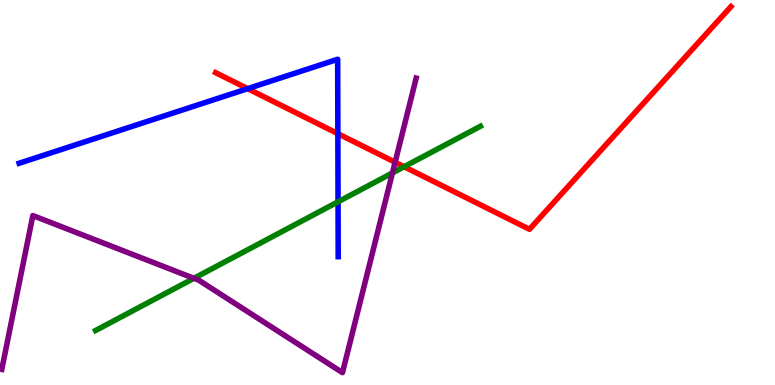[{'lines': ['blue', 'red'], 'intersections': [{'x': 3.2, 'y': 7.7}, {'x': 4.36, 'y': 6.53}]}, {'lines': ['green', 'red'], 'intersections': [{'x': 5.21, 'y': 5.67}]}, {'lines': ['purple', 'red'], 'intersections': [{'x': 5.1, 'y': 5.79}]}, {'lines': ['blue', 'green'], 'intersections': [{'x': 4.36, 'y': 4.76}]}, {'lines': ['blue', 'purple'], 'intersections': []}, {'lines': ['green', 'purple'], 'intersections': [{'x': 2.5, 'y': 2.77}, {'x': 5.06, 'y': 5.51}]}]